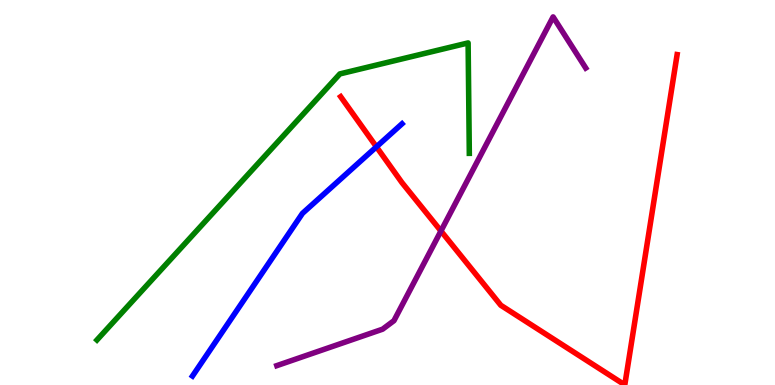[{'lines': ['blue', 'red'], 'intersections': [{'x': 4.86, 'y': 6.19}]}, {'lines': ['green', 'red'], 'intersections': []}, {'lines': ['purple', 'red'], 'intersections': [{'x': 5.69, 'y': 4.0}]}, {'lines': ['blue', 'green'], 'intersections': []}, {'lines': ['blue', 'purple'], 'intersections': []}, {'lines': ['green', 'purple'], 'intersections': []}]